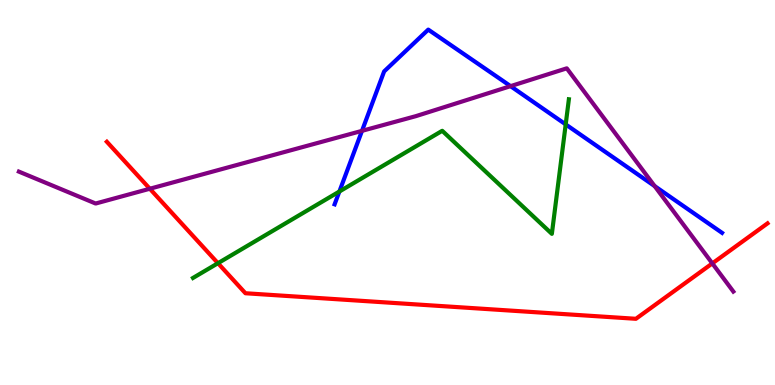[{'lines': ['blue', 'red'], 'intersections': []}, {'lines': ['green', 'red'], 'intersections': [{'x': 2.81, 'y': 3.16}]}, {'lines': ['purple', 'red'], 'intersections': [{'x': 1.93, 'y': 5.1}, {'x': 9.19, 'y': 3.16}]}, {'lines': ['blue', 'green'], 'intersections': [{'x': 4.38, 'y': 5.03}, {'x': 7.3, 'y': 6.77}]}, {'lines': ['blue', 'purple'], 'intersections': [{'x': 4.67, 'y': 6.6}, {'x': 6.59, 'y': 7.76}, {'x': 8.45, 'y': 5.17}]}, {'lines': ['green', 'purple'], 'intersections': []}]